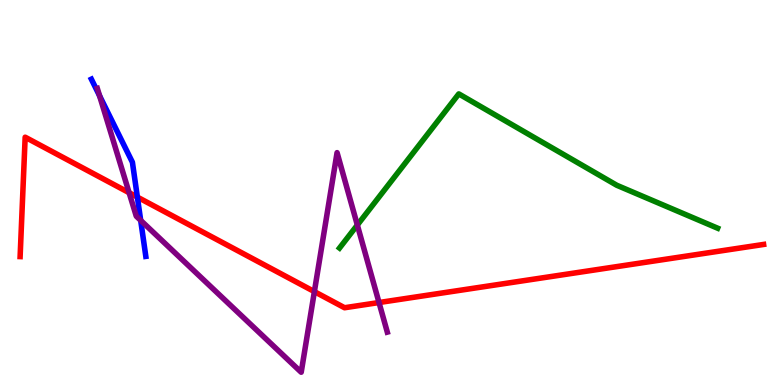[{'lines': ['blue', 'red'], 'intersections': [{'x': 1.77, 'y': 4.88}]}, {'lines': ['green', 'red'], 'intersections': []}, {'lines': ['purple', 'red'], 'intersections': [{'x': 1.67, 'y': 4.99}, {'x': 4.06, 'y': 2.43}, {'x': 4.89, 'y': 2.14}]}, {'lines': ['blue', 'green'], 'intersections': []}, {'lines': ['blue', 'purple'], 'intersections': [{'x': 1.28, 'y': 7.51}, {'x': 1.82, 'y': 4.28}]}, {'lines': ['green', 'purple'], 'intersections': [{'x': 4.61, 'y': 4.16}]}]